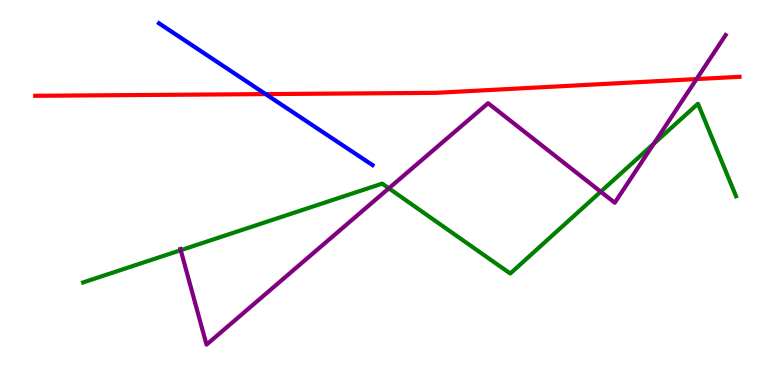[{'lines': ['blue', 'red'], 'intersections': [{'x': 3.43, 'y': 7.56}]}, {'lines': ['green', 'red'], 'intersections': []}, {'lines': ['purple', 'red'], 'intersections': [{'x': 8.99, 'y': 7.95}]}, {'lines': ['blue', 'green'], 'intersections': []}, {'lines': ['blue', 'purple'], 'intersections': []}, {'lines': ['green', 'purple'], 'intersections': [{'x': 2.33, 'y': 3.5}, {'x': 5.02, 'y': 5.11}, {'x': 7.75, 'y': 5.02}, {'x': 8.44, 'y': 6.27}]}]